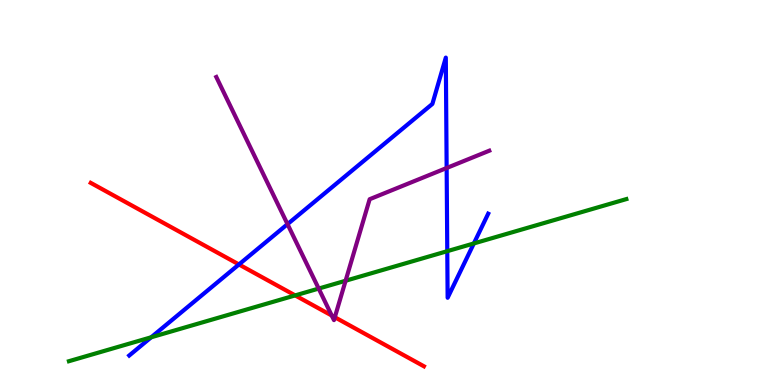[{'lines': ['blue', 'red'], 'intersections': [{'x': 3.08, 'y': 3.13}]}, {'lines': ['green', 'red'], 'intersections': [{'x': 3.81, 'y': 2.33}]}, {'lines': ['purple', 'red'], 'intersections': [{'x': 4.28, 'y': 1.8}, {'x': 4.32, 'y': 1.76}]}, {'lines': ['blue', 'green'], 'intersections': [{'x': 1.95, 'y': 1.24}, {'x': 5.77, 'y': 3.48}, {'x': 6.11, 'y': 3.68}]}, {'lines': ['blue', 'purple'], 'intersections': [{'x': 3.71, 'y': 4.18}, {'x': 5.76, 'y': 5.64}]}, {'lines': ['green', 'purple'], 'intersections': [{'x': 4.11, 'y': 2.5}, {'x': 4.46, 'y': 2.71}]}]